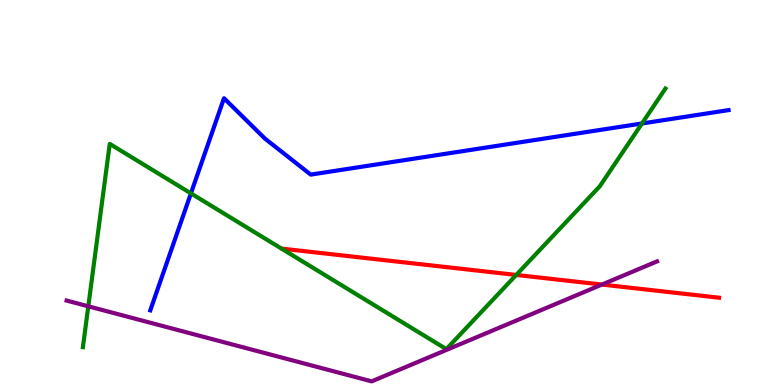[{'lines': ['blue', 'red'], 'intersections': []}, {'lines': ['green', 'red'], 'intersections': [{'x': 6.66, 'y': 2.86}]}, {'lines': ['purple', 'red'], 'intersections': [{'x': 7.77, 'y': 2.61}]}, {'lines': ['blue', 'green'], 'intersections': [{'x': 2.46, 'y': 4.98}, {'x': 8.28, 'y': 6.79}]}, {'lines': ['blue', 'purple'], 'intersections': []}, {'lines': ['green', 'purple'], 'intersections': [{'x': 1.14, 'y': 2.04}]}]